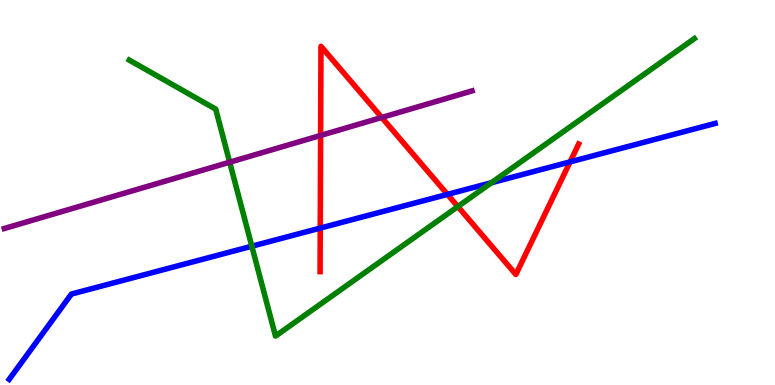[{'lines': ['blue', 'red'], 'intersections': [{'x': 4.13, 'y': 4.08}, {'x': 5.77, 'y': 4.95}, {'x': 7.36, 'y': 5.8}]}, {'lines': ['green', 'red'], 'intersections': [{'x': 5.91, 'y': 4.63}]}, {'lines': ['purple', 'red'], 'intersections': [{'x': 4.14, 'y': 6.48}, {'x': 4.93, 'y': 6.95}]}, {'lines': ['blue', 'green'], 'intersections': [{'x': 3.25, 'y': 3.6}, {'x': 6.34, 'y': 5.25}]}, {'lines': ['blue', 'purple'], 'intersections': []}, {'lines': ['green', 'purple'], 'intersections': [{'x': 2.96, 'y': 5.79}]}]